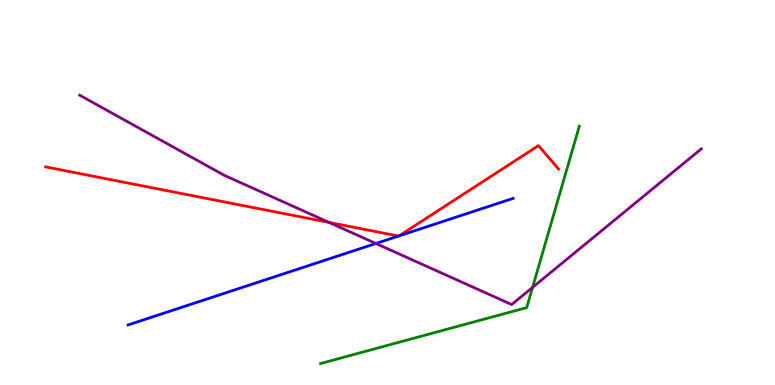[{'lines': ['blue', 'red'], 'intersections': [{'x': 5.14, 'y': 3.87}, {'x': 5.15, 'y': 3.87}]}, {'lines': ['green', 'red'], 'intersections': []}, {'lines': ['purple', 'red'], 'intersections': [{'x': 4.25, 'y': 4.22}]}, {'lines': ['blue', 'green'], 'intersections': []}, {'lines': ['blue', 'purple'], 'intersections': [{'x': 4.85, 'y': 3.68}]}, {'lines': ['green', 'purple'], 'intersections': [{'x': 6.87, 'y': 2.54}]}]